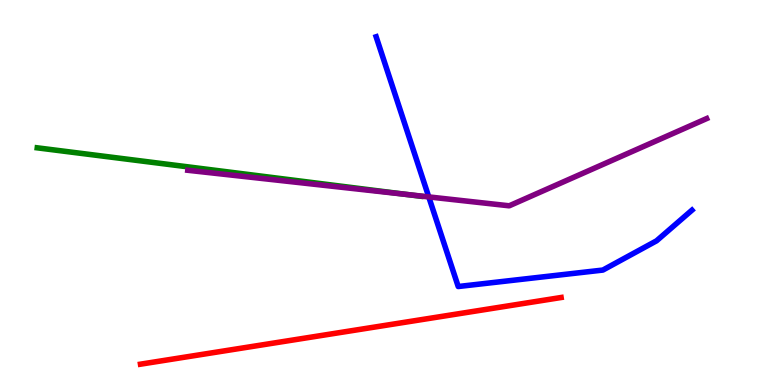[{'lines': ['blue', 'red'], 'intersections': []}, {'lines': ['green', 'red'], 'intersections': []}, {'lines': ['purple', 'red'], 'intersections': []}, {'lines': ['blue', 'green'], 'intersections': []}, {'lines': ['blue', 'purple'], 'intersections': [{'x': 5.53, 'y': 4.89}]}, {'lines': ['green', 'purple'], 'intersections': [{'x': 5.25, 'y': 4.95}]}]